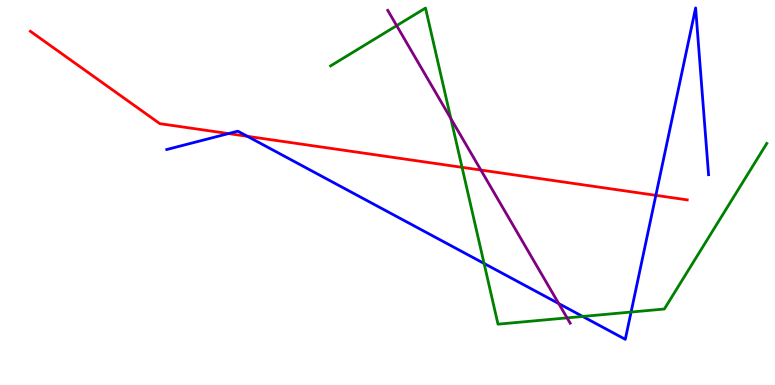[{'lines': ['blue', 'red'], 'intersections': [{'x': 2.95, 'y': 6.53}, {'x': 3.19, 'y': 6.46}, {'x': 8.46, 'y': 4.93}]}, {'lines': ['green', 'red'], 'intersections': [{'x': 5.96, 'y': 5.65}]}, {'lines': ['purple', 'red'], 'intersections': [{'x': 6.2, 'y': 5.58}]}, {'lines': ['blue', 'green'], 'intersections': [{'x': 6.25, 'y': 3.16}, {'x': 7.52, 'y': 1.78}, {'x': 8.14, 'y': 1.89}]}, {'lines': ['blue', 'purple'], 'intersections': [{'x': 7.21, 'y': 2.11}]}, {'lines': ['green', 'purple'], 'intersections': [{'x': 5.12, 'y': 9.33}, {'x': 5.82, 'y': 6.92}, {'x': 7.32, 'y': 1.74}]}]